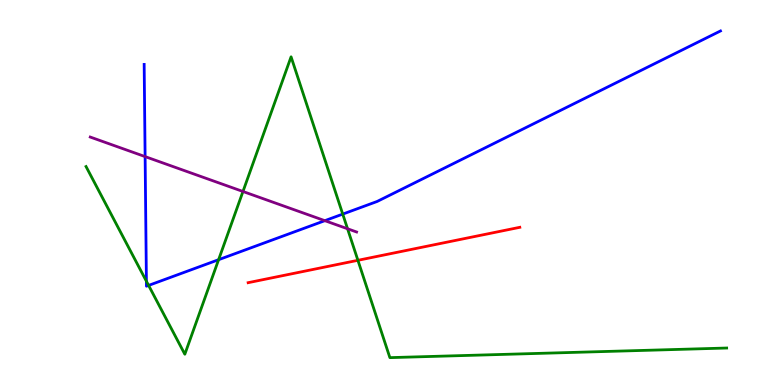[{'lines': ['blue', 'red'], 'intersections': []}, {'lines': ['green', 'red'], 'intersections': [{'x': 4.62, 'y': 3.24}]}, {'lines': ['purple', 'red'], 'intersections': []}, {'lines': ['blue', 'green'], 'intersections': [{'x': 1.89, 'y': 2.7}, {'x': 1.92, 'y': 2.59}, {'x': 2.82, 'y': 3.25}, {'x': 4.42, 'y': 4.44}]}, {'lines': ['blue', 'purple'], 'intersections': [{'x': 1.87, 'y': 5.93}, {'x': 4.19, 'y': 4.27}]}, {'lines': ['green', 'purple'], 'intersections': [{'x': 3.14, 'y': 5.03}, {'x': 4.48, 'y': 4.06}]}]